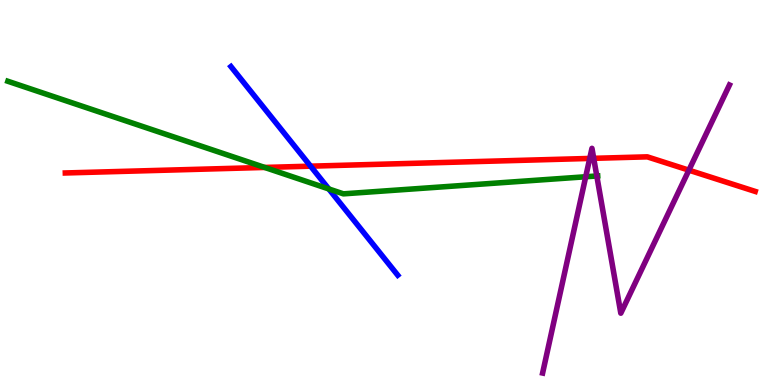[{'lines': ['blue', 'red'], 'intersections': [{'x': 4.01, 'y': 5.68}]}, {'lines': ['green', 'red'], 'intersections': [{'x': 3.42, 'y': 5.65}]}, {'lines': ['purple', 'red'], 'intersections': [{'x': 7.61, 'y': 5.88}, {'x': 7.66, 'y': 5.89}, {'x': 8.89, 'y': 5.58}]}, {'lines': ['blue', 'green'], 'intersections': [{'x': 4.24, 'y': 5.09}]}, {'lines': ['blue', 'purple'], 'intersections': []}, {'lines': ['green', 'purple'], 'intersections': [{'x': 7.56, 'y': 5.41}, {'x': 7.7, 'y': 5.43}]}]